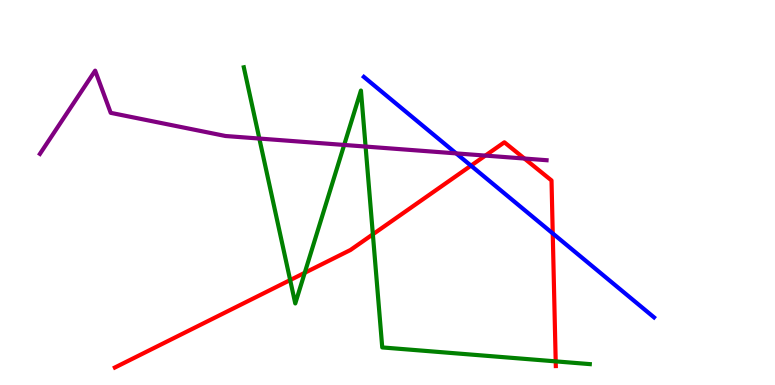[{'lines': ['blue', 'red'], 'intersections': [{'x': 6.08, 'y': 5.7}, {'x': 7.13, 'y': 3.94}]}, {'lines': ['green', 'red'], 'intersections': [{'x': 3.74, 'y': 2.73}, {'x': 3.93, 'y': 2.91}, {'x': 4.81, 'y': 3.91}, {'x': 7.17, 'y': 0.614}]}, {'lines': ['purple', 'red'], 'intersections': [{'x': 6.26, 'y': 5.96}, {'x': 6.77, 'y': 5.88}]}, {'lines': ['blue', 'green'], 'intersections': []}, {'lines': ['blue', 'purple'], 'intersections': [{'x': 5.89, 'y': 6.02}]}, {'lines': ['green', 'purple'], 'intersections': [{'x': 3.35, 'y': 6.4}, {'x': 4.44, 'y': 6.24}, {'x': 4.72, 'y': 6.19}]}]